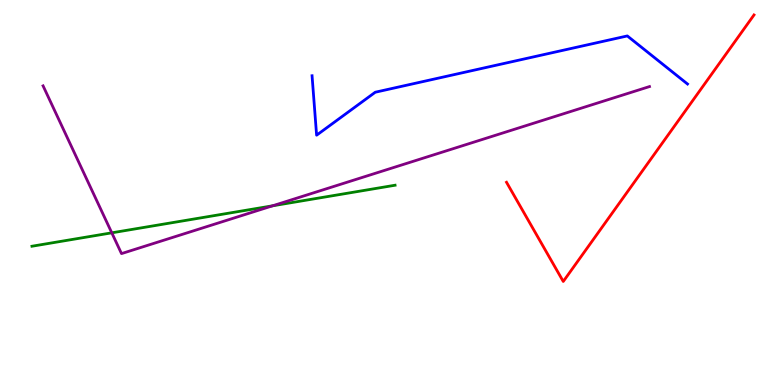[{'lines': ['blue', 'red'], 'intersections': []}, {'lines': ['green', 'red'], 'intersections': []}, {'lines': ['purple', 'red'], 'intersections': []}, {'lines': ['blue', 'green'], 'intersections': []}, {'lines': ['blue', 'purple'], 'intersections': []}, {'lines': ['green', 'purple'], 'intersections': [{'x': 1.44, 'y': 3.95}, {'x': 3.52, 'y': 4.65}]}]